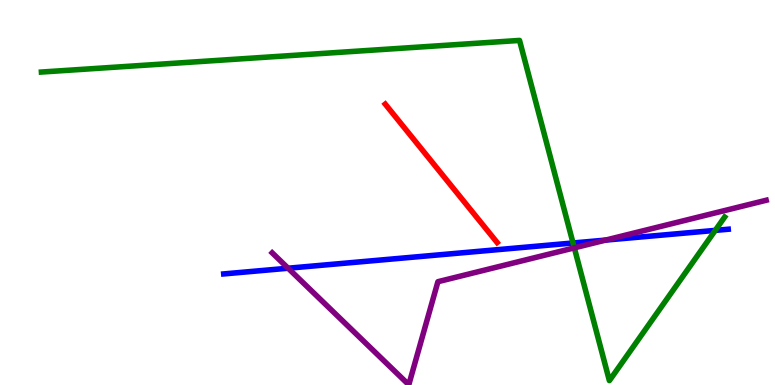[{'lines': ['blue', 'red'], 'intersections': []}, {'lines': ['green', 'red'], 'intersections': []}, {'lines': ['purple', 'red'], 'intersections': []}, {'lines': ['blue', 'green'], 'intersections': [{'x': 7.39, 'y': 3.69}, {'x': 9.23, 'y': 4.02}]}, {'lines': ['blue', 'purple'], 'intersections': [{'x': 3.72, 'y': 3.03}, {'x': 7.81, 'y': 3.76}]}, {'lines': ['green', 'purple'], 'intersections': [{'x': 7.41, 'y': 3.56}]}]